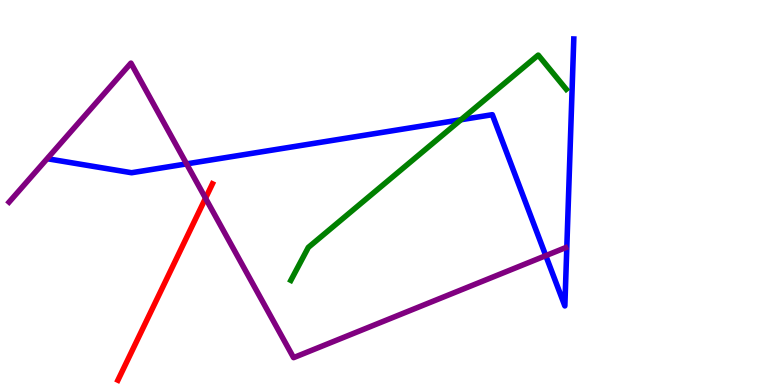[{'lines': ['blue', 'red'], 'intersections': []}, {'lines': ['green', 'red'], 'intersections': []}, {'lines': ['purple', 'red'], 'intersections': [{'x': 2.65, 'y': 4.85}]}, {'lines': ['blue', 'green'], 'intersections': [{'x': 5.95, 'y': 6.89}]}, {'lines': ['blue', 'purple'], 'intersections': [{'x': 2.41, 'y': 5.74}, {'x': 7.04, 'y': 3.36}]}, {'lines': ['green', 'purple'], 'intersections': []}]